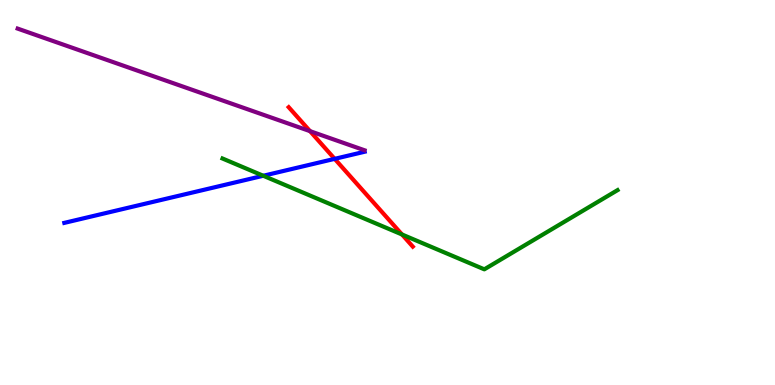[{'lines': ['blue', 'red'], 'intersections': [{'x': 4.32, 'y': 5.87}]}, {'lines': ['green', 'red'], 'intersections': [{'x': 5.19, 'y': 3.91}]}, {'lines': ['purple', 'red'], 'intersections': [{'x': 4.0, 'y': 6.59}]}, {'lines': ['blue', 'green'], 'intersections': [{'x': 3.4, 'y': 5.43}]}, {'lines': ['blue', 'purple'], 'intersections': []}, {'lines': ['green', 'purple'], 'intersections': []}]